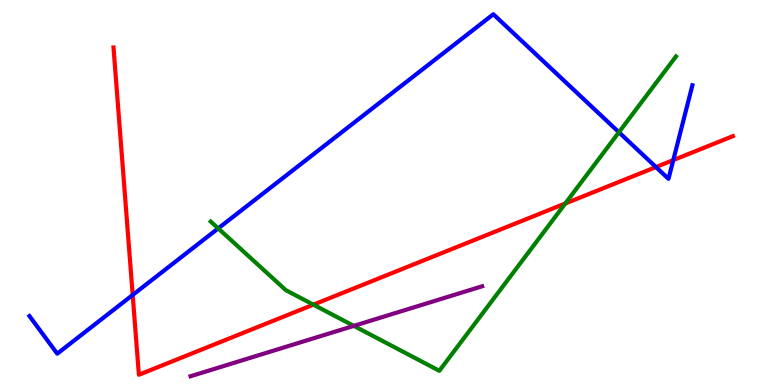[{'lines': ['blue', 'red'], 'intersections': [{'x': 1.71, 'y': 2.34}, {'x': 8.46, 'y': 5.66}, {'x': 8.69, 'y': 5.84}]}, {'lines': ['green', 'red'], 'intersections': [{'x': 4.04, 'y': 2.09}, {'x': 7.29, 'y': 4.71}]}, {'lines': ['purple', 'red'], 'intersections': []}, {'lines': ['blue', 'green'], 'intersections': [{'x': 2.82, 'y': 4.07}, {'x': 7.99, 'y': 6.56}]}, {'lines': ['blue', 'purple'], 'intersections': []}, {'lines': ['green', 'purple'], 'intersections': [{'x': 4.57, 'y': 1.54}]}]